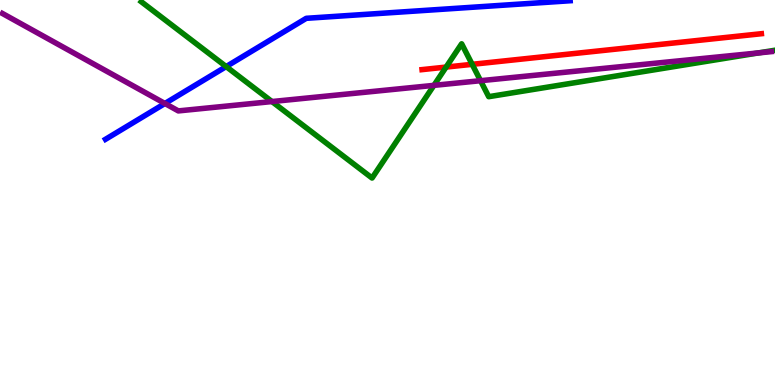[{'lines': ['blue', 'red'], 'intersections': []}, {'lines': ['green', 'red'], 'intersections': [{'x': 5.76, 'y': 8.26}, {'x': 6.09, 'y': 8.33}]}, {'lines': ['purple', 'red'], 'intersections': []}, {'lines': ['blue', 'green'], 'intersections': [{'x': 2.92, 'y': 8.27}]}, {'lines': ['blue', 'purple'], 'intersections': [{'x': 2.13, 'y': 7.31}]}, {'lines': ['green', 'purple'], 'intersections': [{'x': 3.51, 'y': 7.36}, {'x': 5.6, 'y': 7.78}, {'x': 6.2, 'y': 7.9}, {'x': 9.79, 'y': 8.63}]}]